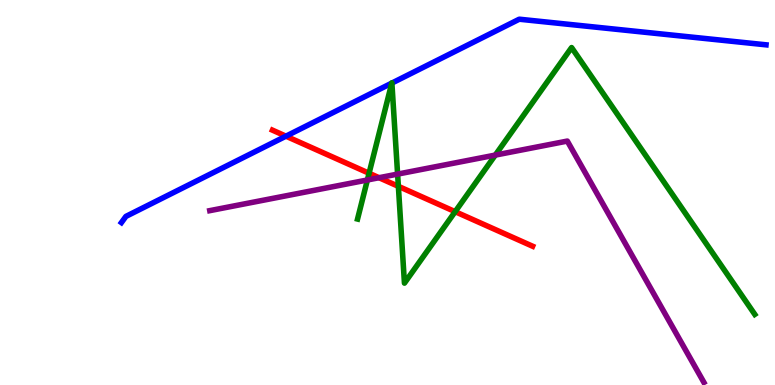[{'lines': ['blue', 'red'], 'intersections': [{'x': 3.69, 'y': 6.46}]}, {'lines': ['green', 'red'], 'intersections': [{'x': 4.76, 'y': 5.5}, {'x': 5.14, 'y': 5.16}, {'x': 5.87, 'y': 4.5}]}, {'lines': ['purple', 'red'], 'intersections': [{'x': 4.89, 'y': 5.38}]}, {'lines': ['blue', 'green'], 'intersections': [{'x': 5.06, 'y': 7.84}, {'x': 5.06, 'y': 7.84}]}, {'lines': ['blue', 'purple'], 'intersections': []}, {'lines': ['green', 'purple'], 'intersections': [{'x': 4.74, 'y': 5.33}, {'x': 5.13, 'y': 5.48}, {'x': 6.39, 'y': 5.97}]}]